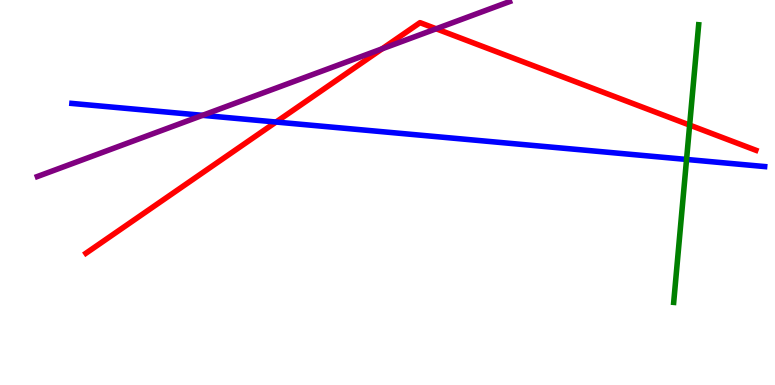[{'lines': ['blue', 'red'], 'intersections': [{'x': 3.56, 'y': 6.83}]}, {'lines': ['green', 'red'], 'intersections': [{'x': 8.9, 'y': 6.75}]}, {'lines': ['purple', 'red'], 'intersections': [{'x': 4.93, 'y': 8.73}, {'x': 5.63, 'y': 9.25}]}, {'lines': ['blue', 'green'], 'intersections': [{'x': 8.86, 'y': 5.86}]}, {'lines': ['blue', 'purple'], 'intersections': [{'x': 2.61, 'y': 7.0}]}, {'lines': ['green', 'purple'], 'intersections': []}]